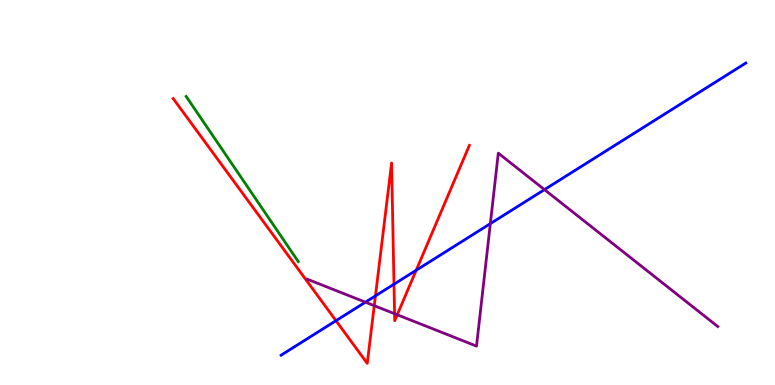[{'lines': ['blue', 'red'], 'intersections': [{'x': 4.34, 'y': 1.67}, {'x': 4.84, 'y': 2.31}, {'x': 5.08, 'y': 2.62}, {'x': 5.37, 'y': 2.98}]}, {'lines': ['green', 'red'], 'intersections': []}, {'lines': ['purple', 'red'], 'intersections': [{'x': 4.83, 'y': 2.06}, {'x': 5.09, 'y': 1.85}, {'x': 5.13, 'y': 1.82}]}, {'lines': ['blue', 'green'], 'intersections': []}, {'lines': ['blue', 'purple'], 'intersections': [{'x': 4.72, 'y': 2.15}, {'x': 6.33, 'y': 4.19}, {'x': 7.03, 'y': 5.07}]}, {'lines': ['green', 'purple'], 'intersections': []}]